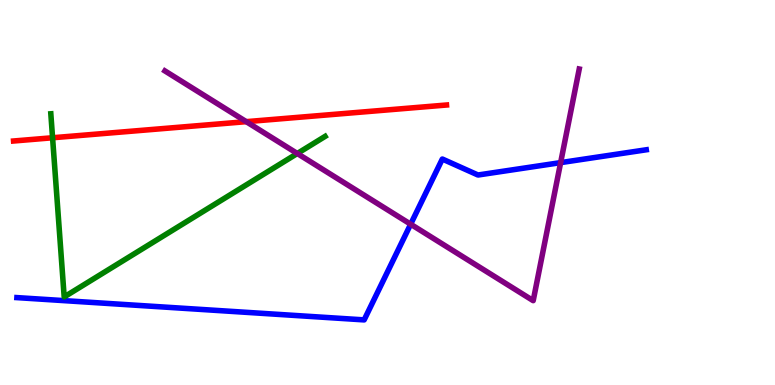[{'lines': ['blue', 'red'], 'intersections': []}, {'lines': ['green', 'red'], 'intersections': [{'x': 0.678, 'y': 6.42}]}, {'lines': ['purple', 'red'], 'intersections': [{'x': 3.18, 'y': 6.84}]}, {'lines': ['blue', 'green'], 'intersections': []}, {'lines': ['blue', 'purple'], 'intersections': [{'x': 5.3, 'y': 4.18}, {'x': 7.23, 'y': 5.78}]}, {'lines': ['green', 'purple'], 'intersections': [{'x': 3.84, 'y': 6.01}]}]